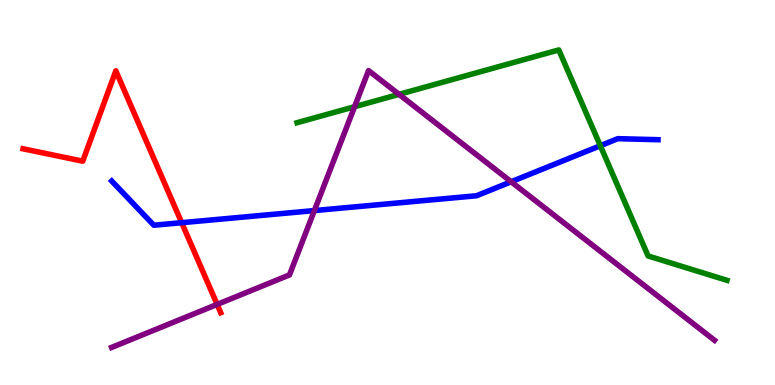[{'lines': ['blue', 'red'], 'intersections': [{'x': 2.34, 'y': 4.22}]}, {'lines': ['green', 'red'], 'intersections': []}, {'lines': ['purple', 'red'], 'intersections': [{'x': 2.8, 'y': 2.09}]}, {'lines': ['blue', 'green'], 'intersections': [{'x': 7.75, 'y': 6.21}]}, {'lines': ['blue', 'purple'], 'intersections': [{'x': 4.06, 'y': 4.53}, {'x': 6.6, 'y': 5.28}]}, {'lines': ['green', 'purple'], 'intersections': [{'x': 4.58, 'y': 7.23}, {'x': 5.15, 'y': 7.55}]}]